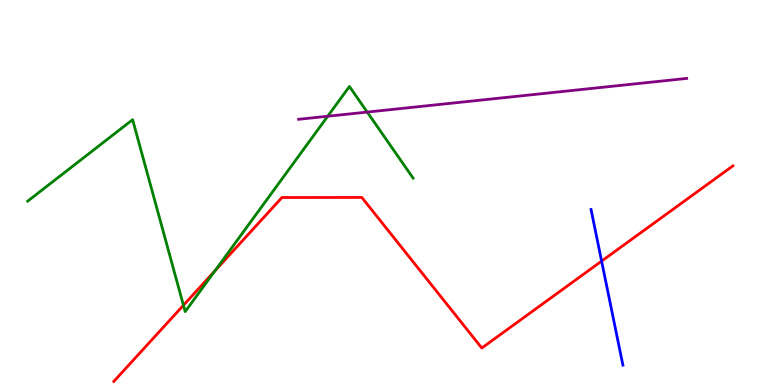[{'lines': ['blue', 'red'], 'intersections': [{'x': 7.76, 'y': 3.22}]}, {'lines': ['green', 'red'], 'intersections': [{'x': 2.37, 'y': 2.07}, {'x': 2.77, 'y': 2.97}]}, {'lines': ['purple', 'red'], 'intersections': []}, {'lines': ['blue', 'green'], 'intersections': []}, {'lines': ['blue', 'purple'], 'intersections': []}, {'lines': ['green', 'purple'], 'intersections': [{'x': 4.23, 'y': 6.98}, {'x': 4.74, 'y': 7.09}]}]